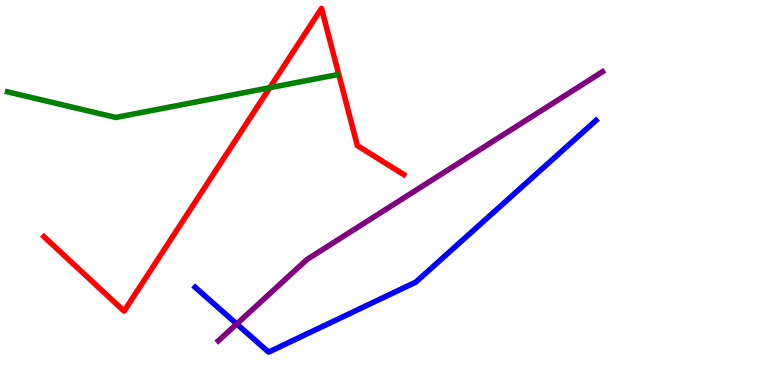[{'lines': ['blue', 'red'], 'intersections': []}, {'lines': ['green', 'red'], 'intersections': [{'x': 3.48, 'y': 7.72}]}, {'lines': ['purple', 'red'], 'intersections': []}, {'lines': ['blue', 'green'], 'intersections': []}, {'lines': ['blue', 'purple'], 'intersections': [{'x': 3.05, 'y': 1.59}]}, {'lines': ['green', 'purple'], 'intersections': []}]